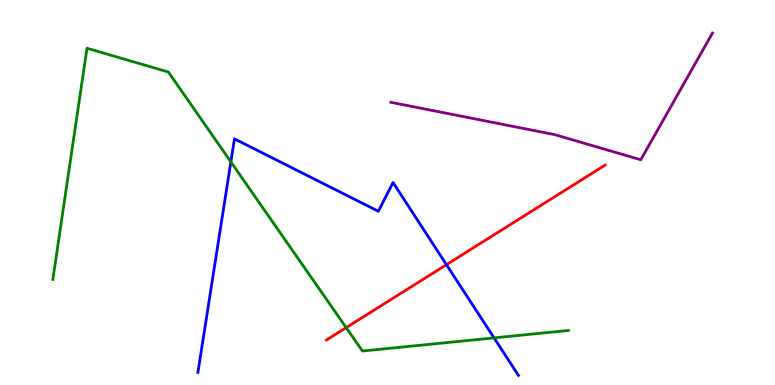[{'lines': ['blue', 'red'], 'intersections': [{'x': 5.76, 'y': 3.13}]}, {'lines': ['green', 'red'], 'intersections': [{'x': 4.47, 'y': 1.49}]}, {'lines': ['purple', 'red'], 'intersections': []}, {'lines': ['blue', 'green'], 'intersections': [{'x': 2.98, 'y': 5.8}, {'x': 6.37, 'y': 1.22}]}, {'lines': ['blue', 'purple'], 'intersections': []}, {'lines': ['green', 'purple'], 'intersections': []}]